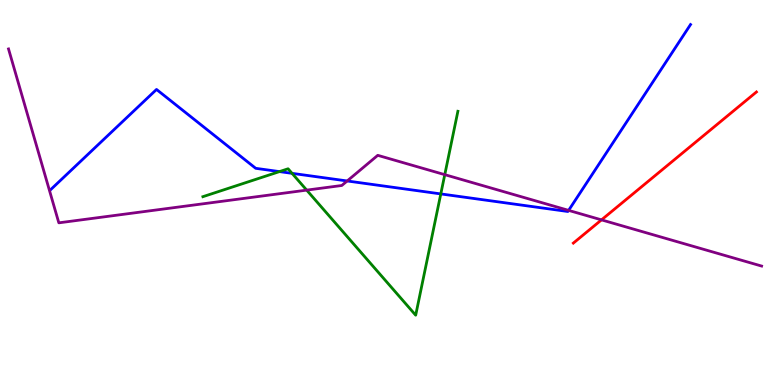[{'lines': ['blue', 'red'], 'intersections': []}, {'lines': ['green', 'red'], 'intersections': []}, {'lines': ['purple', 'red'], 'intersections': [{'x': 7.76, 'y': 4.29}]}, {'lines': ['blue', 'green'], 'intersections': [{'x': 3.61, 'y': 5.54}, {'x': 3.77, 'y': 5.5}, {'x': 5.69, 'y': 4.96}]}, {'lines': ['blue', 'purple'], 'intersections': [{'x': 4.48, 'y': 5.3}, {'x': 7.34, 'y': 4.54}]}, {'lines': ['green', 'purple'], 'intersections': [{'x': 3.96, 'y': 5.06}, {'x': 5.74, 'y': 5.46}]}]